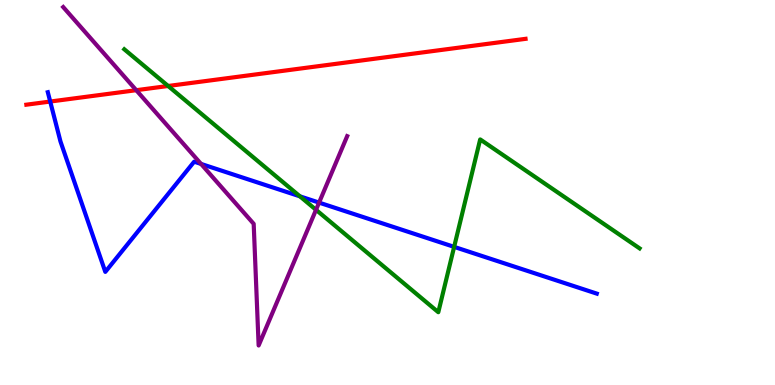[{'lines': ['blue', 'red'], 'intersections': [{'x': 0.648, 'y': 7.36}]}, {'lines': ['green', 'red'], 'intersections': [{'x': 2.17, 'y': 7.77}]}, {'lines': ['purple', 'red'], 'intersections': [{'x': 1.76, 'y': 7.66}]}, {'lines': ['blue', 'green'], 'intersections': [{'x': 3.87, 'y': 4.9}, {'x': 5.86, 'y': 3.59}]}, {'lines': ['blue', 'purple'], 'intersections': [{'x': 2.59, 'y': 5.74}, {'x': 4.12, 'y': 4.74}]}, {'lines': ['green', 'purple'], 'intersections': [{'x': 4.08, 'y': 4.55}]}]